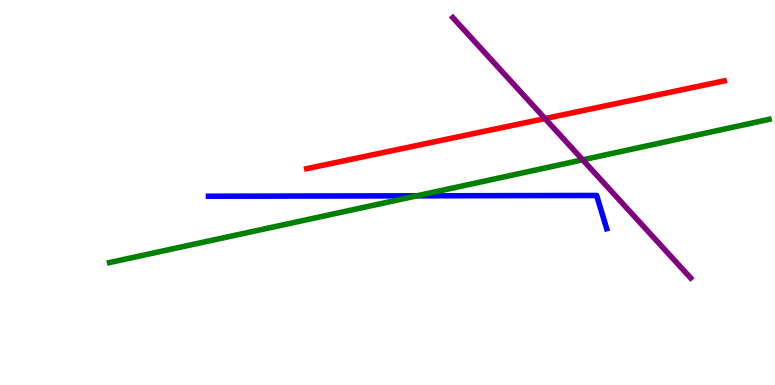[{'lines': ['blue', 'red'], 'intersections': []}, {'lines': ['green', 'red'], 'intersections': []}, {'lines': ['purple', 'red'], 'intersections': [{'x': 7.03, 'y': 6.92}]}, {'lines': ['blue', 'green'], 'intersections': [{'x': 5.38, 'y': 4.91}]}, {'lines': ['blue', 'purple'], 'intersections': []}, {'lines': ['green', 'purple'], 'intersections': [{'x': 7.52, 'y': 5.85}]}]